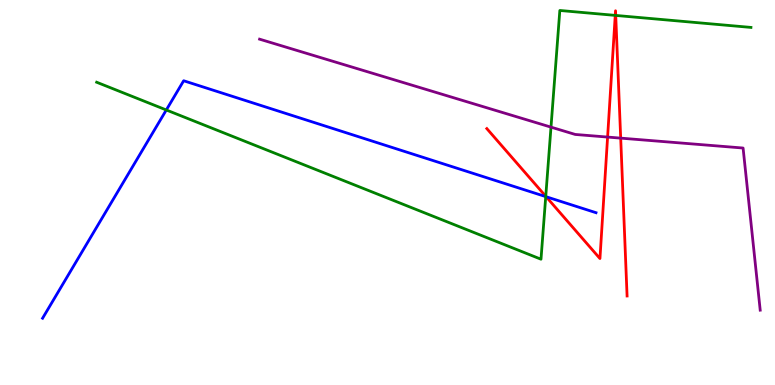[{'lines': ['blue', 'red'], 'intersections': [{'x': 7.05, 'y': 4.89}]}, {'lines': ['green', 'red'], 'intersections': [{'x': 7.04, 'y': 4.9}, {'x': 7.94, 'y': 9.6}, {'x': 7.94, 'y': 9.6}]}, {'lines': ['purple', 'red'], 'intersections': [{'x': 7.84, 'y': 6.44}, {'x': 8.01, 'y': 6.41}]}, {'lines': ['blue', 'green'], 'intersections': [{'x': 2.15, 'y': 7.14}, {'x': 7.04, 'y': 4.89}]}, {'lines': ['blue', 'purple'], 'intersections': []}, {'lines': ['green', 'purple'], 'intersections': [{'x': 7.11, 'y': 6.7}]}]